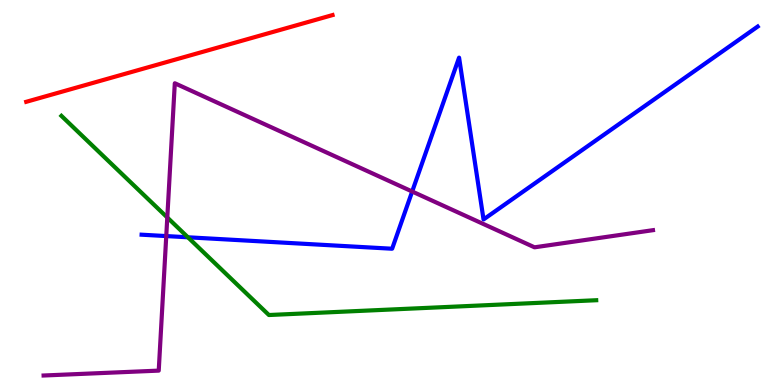[{'lines': ['blue', 'red'], 'intersections': []}, {'lines': ['green', 'red'], 'intersections': []}, {'lines': ['purple', 'red'], 'intersections': []}, {'lines': ['blue', 'green'], 'intersections': [{'x': 2.42, 'y': 3.84}]}, {'lines': ['blue', 'purple'], 'intersections': [{'x': 2.15, 'y': 3.87}, {'x': 5.32, 'y': 5.03}]}, {'lines': ['green', 'purple'], 'intersections': [{'x': 2.16, 'y': 4.35}]}]